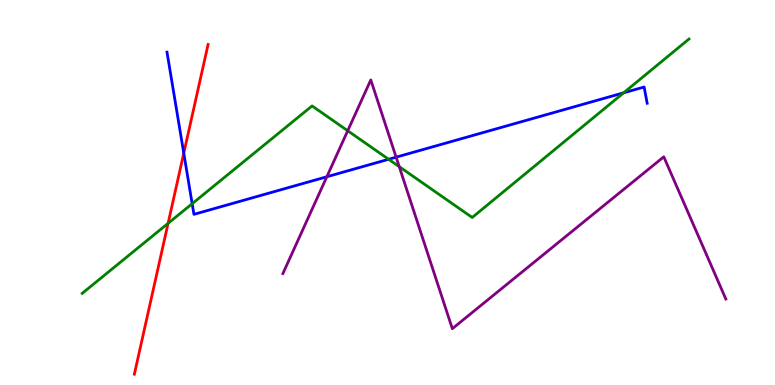[{'lines': ['blue', 'red'], 'intersections': [{'x': 2.37, 'y': 6.02}]}, {'lines': ['green', 'red'], 'intersections': [{'x': 2.17, 'y': 4.2}]}, {'lines': ['purple', 'red'], 'intersections': []}, {'lines': ['blue', 'green'], 'intersections': [{'x': 2.48, 'y': 4.71}, {'x': 5.01, 'y': 5.86}, {'x': 8.05, 'y': 7.59}]}, {'lines': ['blue', 'purple'], 'intersections': [{'x': 4.22, 'y': 5.41}, {'x': 5.11, 'y': 5.92}]}, {'lines': ['green', 'purple'], 'intersections': [{'x': 4.49, 'y': 6.6}, {'x': 5.15, 'y': 5.67}]}]